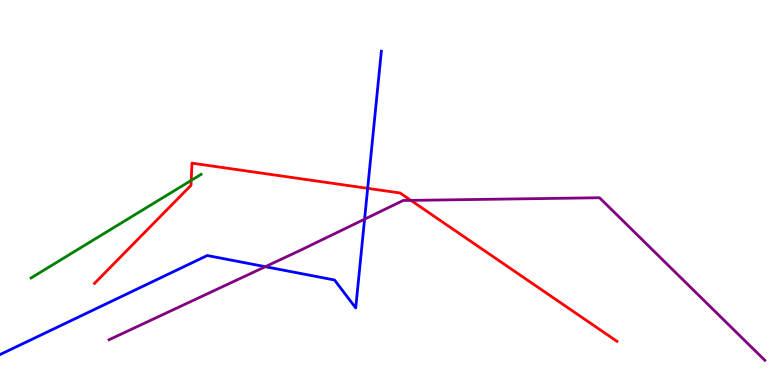[{'lines': ['blue', 'red'], 'intersections': [{'x': 4.74, 'y': 5.11}]}, {'lines': ['green', 'red'], 'intersections': [{'x': 2.47, 'y': 5.31}]}, {'lines': ['purple', 'red'], 'intersections': [{'x': 5.3, 'y': 4.8}]}, {'lines': ['blue', 'green'], 'intersections': []}, {'lines': ['blue', 'purple'], 'intersections': [{'x': 3.42, 'y': 3.07}, {'x': 4.7, 'y': 4.31}]}, {'lines': ['green', 'purple'], 'intersections': []}]